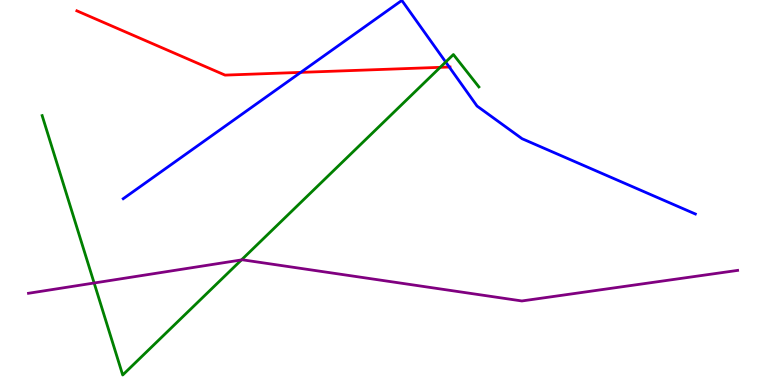[{'lines': ['blue', 'red'], 'intersections': [{'x': 3.88, 'y': 8.12}, {'x': 5.8, 'y': 8.26}]}, {'lines': ['green', 'red'], 'intersections': [{'x': 5.68, 'y': 8.25}]}, {'lines': ['purple', 'red'], 'intersections': []}, {'lines': ['blue', 'green'], 'intersections': [{'x': 5.75, 'y': 8.39}]}, {'lines': ['blue', 'purple'], 'intersections': []}, {'lines': ['green', 'purple'], 'intersections': [{'x': 1.21, 'y': 2.65}, {'x': 3.12, 'y': 3.25}]}]